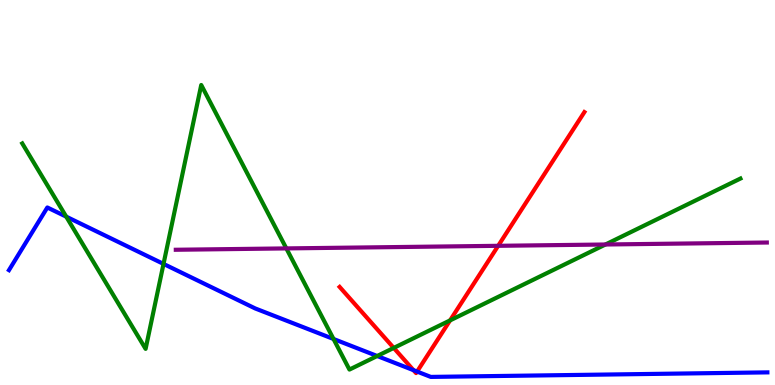[{'lines': ['blue', 'red'], 'intersections': [{'x': 5.34, 'y': 0.385}, {'x': 5.38, 'y': 0.349}]}, {'lines': ['green', 'red'], 'intersections': [{'x': 5.08, 'y': 0.963}, {'x': 5.81, 'y': 1.68}]}, {'lines': ['purple', 'red'], 'intersections': [{'x': 6.43, 'y': 3.62}]}, {'lines': ['blue', 'green'], 'intersections': [{'x': 0.855, 'y': 4.37}, {'x': 2.11, 'y': 3.15}, {'x': 4.3, 'y': 1.2}, {'x': 4.87, 'y': 0.753}]}, {'lines': ['blue', 'purple'], 'intersections': []}, {'lines': ['green', 'purple'], 'intersections': [{'x': 3.69, 'y': 3.55}, {'x': 7.81, 'y': 3.65}]}]